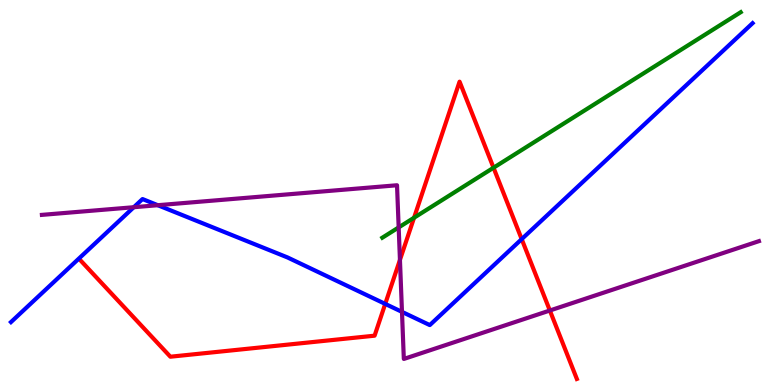[{'lines': ['blue', 'red'], 'intersections': [{'x': 4.97, 'y': 2.11}, {'x': 6.73, 'y': 3.79}]}, {'lines': ['green', 'red'], 'intersections': [{'x': 5.34, 'y': 4.34}, {'x': 6.37, 'y': 5.64}]}, {'lines': ['purple', 'red'], 'intersections': [{'x': 5.16, 'y': 3.25}, {'x': 7.09, 'y': 1.93}]}, {'lines': ['blue', 'green'], 'intersections': []}, {'lines': ['blue', 'purple'], 'intersections': [{'x': 1.73, 'y': 4.62}, {'x': 2.04, 'y': 4.67}, {'x': 5.19, 'y': 1.9}]}, {'lines': ['green', 'purple'], 'intersections': [{'x': 5.14, 'y': 4.09}]}]